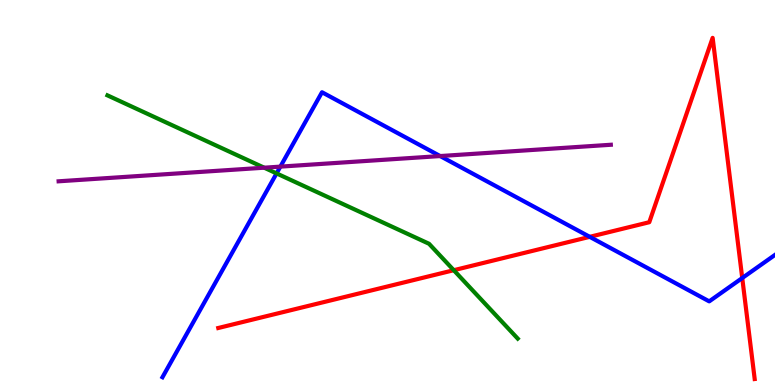[{'lines': ['blue', 'red'], 'intersections': [{'x': 7.61, 'y': 3.85}, {'x': 9.58, 'y': 2.78}]}, {'lines': ['green', 'red'], 'intersections': [{'x': 5.85, 'y': 2.98}]}, {'lines': ['purple', 'red'], 'intersections': []}, {'lines': ['blue', 'green'], 'intersections': [{'x': 3.57, 'y': 5.5}]}, {'lines': ['blue', 'purple'], 'intersections': [{'x': 3.62, 'y': 5.67}, {'x': 5.68, 'y': 5.95}]}, {'lines': ['green', 'purple'], 'intersections': [{'x': 3.41, 'y': 5.64}]}]